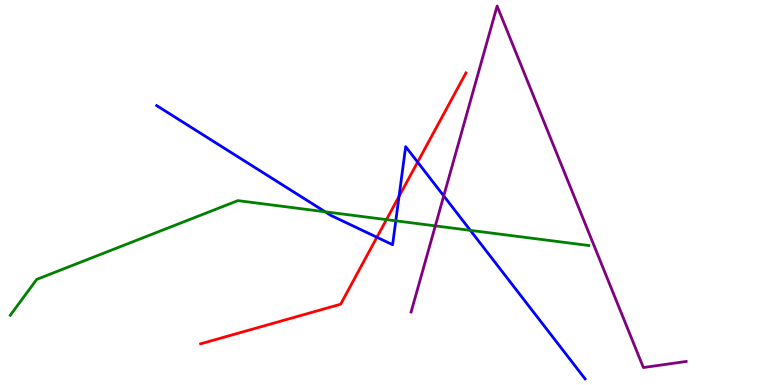[{'lines': ['blue', 'red'], 'intersections': [{'x': 4.86, 'y': 3.84}, {'x': 5.15, 'y': 4.9}, {'x': 5.39, 'y': 5.79}]}, {'lines': ['green', 'red'], 'intersections': [{'x': 4.99, 'y': 4.3}]}, {'lines': ['purple', 'red'], 'intersections': []}, {'lines': ['blue', 'green'], 'intersections': [{'x': 4.2, 'y': 4.5}, {'x': 5.11, 'y': 4.26}, {'x': 6.07, 'y': 4.02}]}, {'lines': ['blue', 'purple'], 'intersections': [{'x': 5.73, 'y': 4.91}]}, {'lines': ['green', 'purple'], 'intersections': [{'x': 5.62, 'y': 4.13}]}]